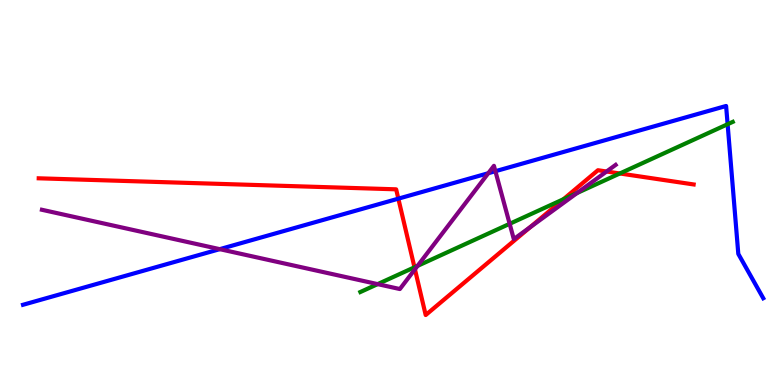[{'lines': ['blue', 'red'], 'intersections': [{'x': 5.14, 'y': 4.84}]}, {'lines': ['green', 'red'], 'intersections': [{'x': 5.35, 'y': 3.06}, {'x': 7.27, 'y': 4.83}, {'x': 8.0, 'y': 5.49}]}, {'lines': ['purple', 'red'], 'intersections': [{'x': 5.35, 'y': 3.01}, {'x': 6.84, 'y': 4.1}, {'x': 7.83, 'y': 5.55}]}, {'lines': ['blue', 'green'], 'intersections': [{'x': 9.39, 'y': 6.77}]}, {'lines': ['blue', 'purple'], 'intersections': [{'x': 2.84, 'y': 3.53}, {'x': 6.3, 'y': 5.5}, {'x': 6.39, 'y': 5.55}]}, {'lines': ['green', 'purple'], 'intersections': [{'x': 4.87, 'y': 2.62}, {'x': 5.39, 'y': 3.09}, {'x': 6.58, 'y': 4.19}, {'x': 7.45, 'y': 4.99}]}]